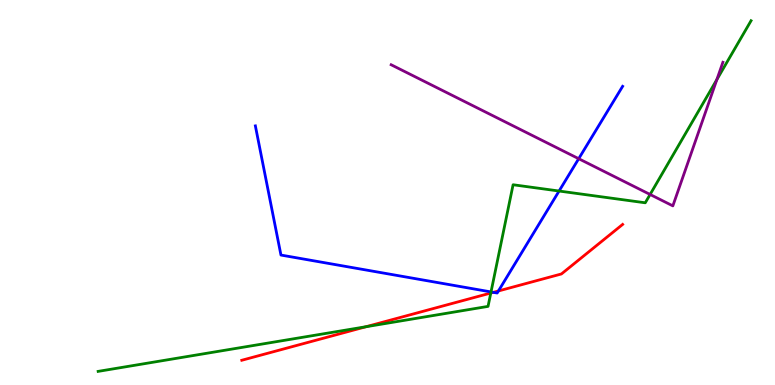[{'lines': ['blue', 'red'], 'intersections': [{'x': 6.37, 'y': 2.41}, {'x': 6.43, 'y': 2.44}]}, {'lines': ['green', 'red'], 'intersections': [{'x': 4.72, 'y': 1.51}, {'x': 6.33, 'y': 2.39}]}, {'lines': ['purple', 'red'], 'intersections': []}, {'lines': ['blue', 'green'], 'intersections': [{'x': 6.34, 'y': 2.42}, {'x': 7.21, 'y': 5.04}]}, {'lines': ['blue', 'purple'], 'intersections': [{'x': 7.47, 'y': 5.88}]}, {'lines': ['green', 'purple'], 'intersections': [{'x': 8.39, 'y': 4.95}, {'x': 9.25, 'y': 7.93}]}]